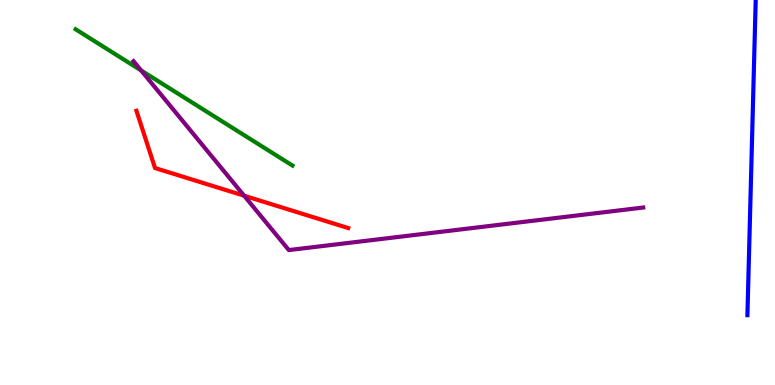[{'lines': ['blue', 'red'], 'intersections': []}, {'lines': ['green', 'red'], 'intersections': []}, {'lines': ['purple', 'red'], 'intersections': [{'x': 3.15, 'y': 4.92}]}, {'lines': ['blue', 'green'], 'intersections': []}, {'lines': ['blue', 'purple'], 'intersections': []}, {'lines': ['green', 'purple'], 'intersections': [{'x': 1.82, 'y': 8.17}]}]